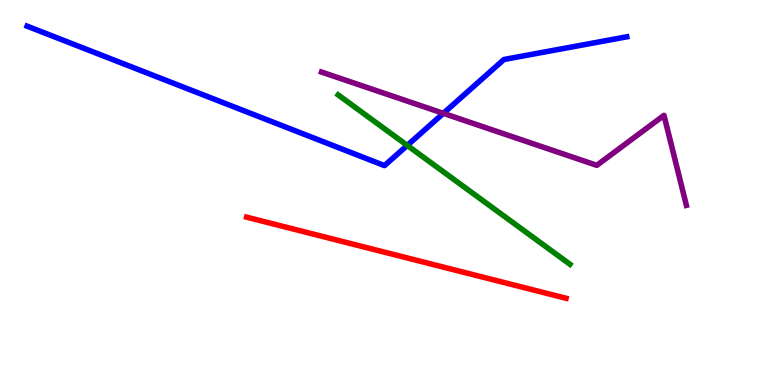[{'lines': ['blue', 'red'], 'intersections': []}, {'lines': ['green', 'red'], 'intersections': []}, {'lines': ['purple', 'red'], 'intersections': []}, {'lines': ['blue', 'green'], 'intersections': [{'x': 5.25, 'y': 6.22}]}, {'lines': ['blue', 'purple'], 'intersections': [{'x': 5.72, 'y': 7.06}]}, {'lines': ['green', 'purple'], 'intersections': []}]